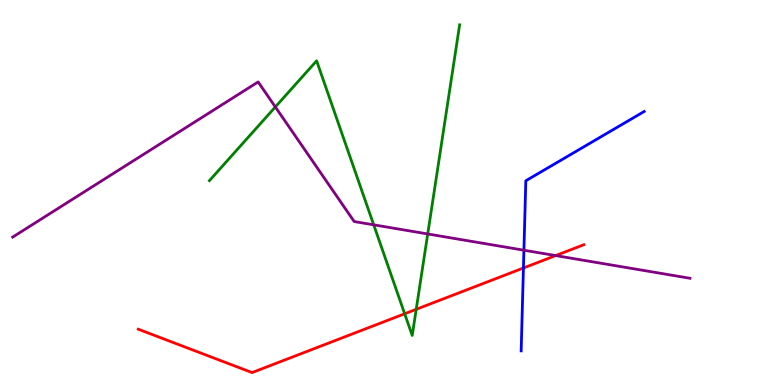[{'lines': ['blue', 'red'], 'intersections': [{'x': 6.75, 'y': 3.04}]}, {'lines': ['green', 'red'], 'intersections': [{'x': 5.22, 'y': 1.85}, {'x': 5.37, 'y': 1.97}]}, {'lines': ['purple', 'red'], 'intersections': [{'x': 7.17, 'y': 3.36}]}, {'lines': ['blue', 'green'], 'intersections': []}, {'lines': ['blue', 'purple'], 'intersections': [{'x': 6.76, 'y': 3.5}]}, {'lines': ['green', 'purple'], 'intersections': [{'x': 3.55, 'y': 7.22}, {'x': 4.82, 'y': 4.16}, {'x': 5.52, 'y': 3.92}]}]